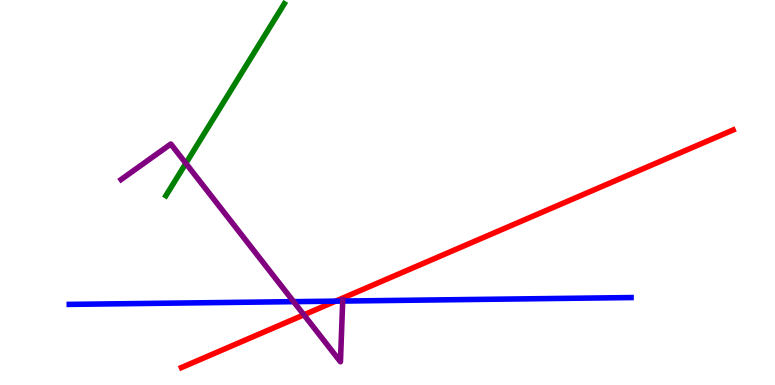[{'lines': ['blue', 'red'], 'intersections': [{'x': 4.33, 'y': 2.18}]}, {'lines': ['green', 'red'], 'intersections': []}, {'lines': ['purple', 'red'], 'intersections': [{'x': 3.92, 'y': 1.82}]}, {'lines': ['blue', 'green'], 'intersections': []}, {'lines': ['blue', 'purple'], 'intersections': [{'x': 3.79, 'y': 2.16}, {'x': 4.42, 'y': 2.18}]}, {'lines': ['green', 'purple'], 'intersections': [{'x': 2.4, 'y': 5.76}]}]